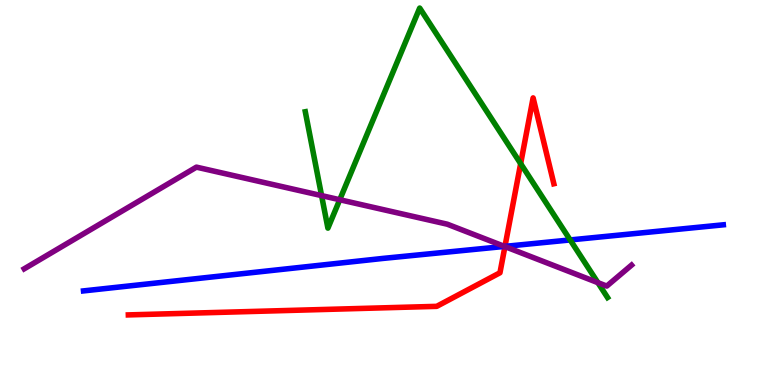[{'lines': ['blue', 'red'], 'intersections': [{'x': 6.52, 'y': 3.6}]}, {'lines': ['green', 'red'], 'intersections': [{'x': 6.72, 'y': 5.75}]}, {'lines': ['purple', 'red'], 'intersections': [{'x': 6.52, 'y': 3.6}]}, {'lines': ['blue', 'green'], 'intersections': [{'x': 7.36, 'y': 3.77}]}, {'lines': ['blue', 'purple'], 'intersections': [{'x': 6.51, 'y': 3.6}]}, {'lines': ['green', 'purple'], 'intersections': [{'x': 4.15, 'y': 4.92}, {'x': 4.38, 'y': 4.81}, {'x': 7.71, 'y': 2.66}]}]